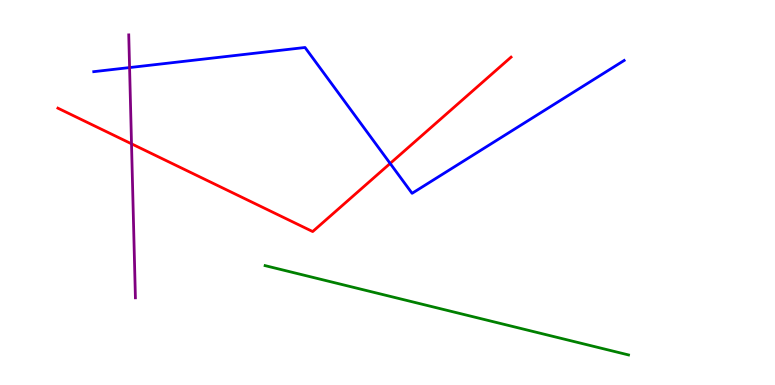[{'lines': ['blue', 'red'], 'intersections': [{'x': 5.03, 'y': 5.75}]}, {'lines': ['green', 'red'], 'intersections': []}, {'lines': ['purple', 'red'], 'intersections': [{'x': 1.7, 'y': 6.26}]}, {'lines': ['blue', 'green'], 'intersections': []}, {'lines': ['blue', 'purple'], 'intersections': [{'x': 1.67, 'y': 8.25}]}, {'lines': ['green', 'purple'], 'intersections': []}]